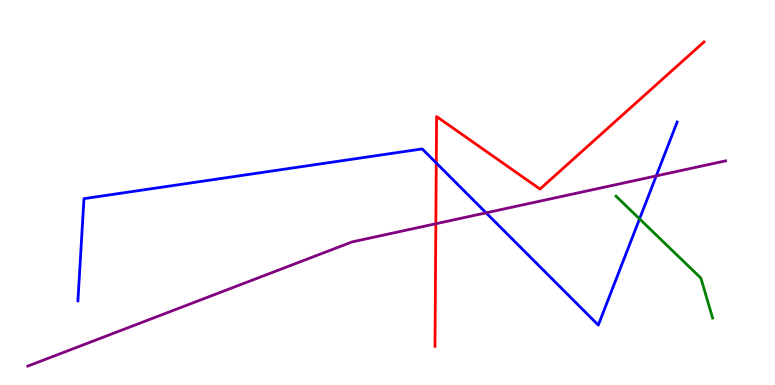[{'lines': ['blue', 'red'], 'intersections': [{'x': 5.63, 'y': 5.77}]}, {'lines': ['green', 'red'], 'intersections': []}, {'lines': ['purple', 'red'], 'intersections': [{'x': 5.62, 'y': 4.19}]}, {'lines': ['blue', 'green'], 'intersections': [{'x': 8.25, 'y': 4.31}]}, {'lines': ['blue', 'purple'], 'intersections': [{'x': 6.27, 'y': 4.47}, {'x': 8.47, 'y': 5.43}]}, {'lines': ['green', 'purple'], 'intersections': []}]